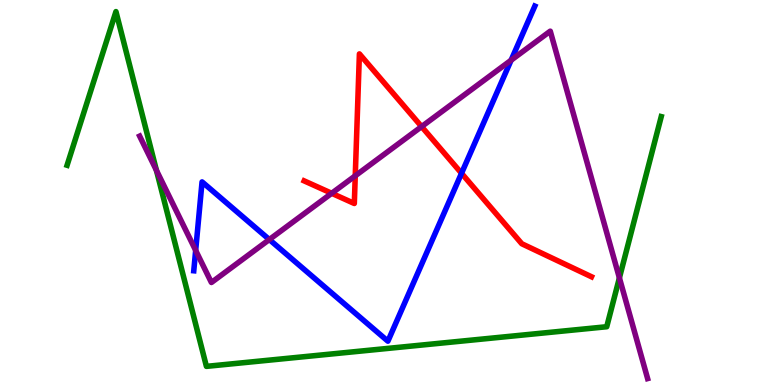[{'lines': ['blue', 'red'], 'intersections': [{'x': 5.96, 'y': 5.5}]}, {'lines': ['green', 'red'], 'intersections': []}, {'lines': ['purple', 'red'], 'intersections': [{'x': 4.28, 'y': 4.98}, {'x': 4.58, 'y': 5.43}, {'x': 5.44, 'y': 6.71}]}, {'lines': ['blue', 'green'], 'intersections': []}, {'lines': ['blue', 'purple'], 'intersections': [{'x': 2.52, 'y': 3.5}, {'x': 3.48, 'y': 3.78}, {'x': 6.59, 'y': 8.44}]}, {'lines': ['green', 'purple'], 'intersections': [{'x': 2.02, 'y': 5.57}, {'x': 7.99, 'y': 2.78}]}]